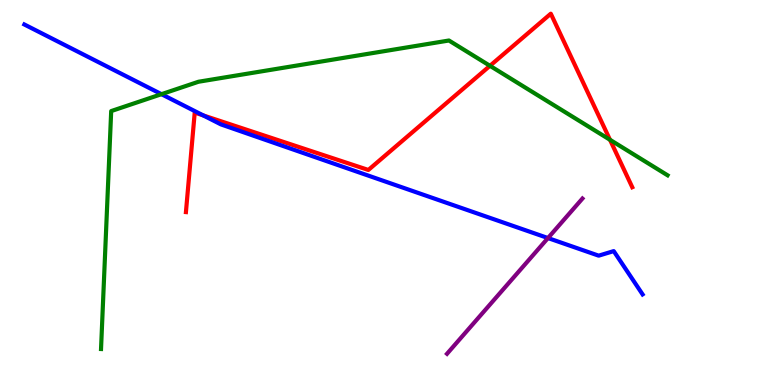[{'lines': ['blue', 'red'], 'intersections': [{'x': 2.62, 'y': 7.0}]}, {'lines': ['green', 'red'], 'intersections': [{'x': 6.32, 'y': 8.29}, {'x': 7.87, 'y': 6.37}]}, {'lines': ['purple', 'red'], 'intersections': []}, {'lines': ['blue', 'green'], 'intersections': [{'x': 2.08, 'y': 7.55}]}, {'lines': ['blue', 'purple'], 'intersections': [{'x': 7.07, 'y': 3.82}]}, {'lines': ['green', 'purple'], 'intersections': []}]